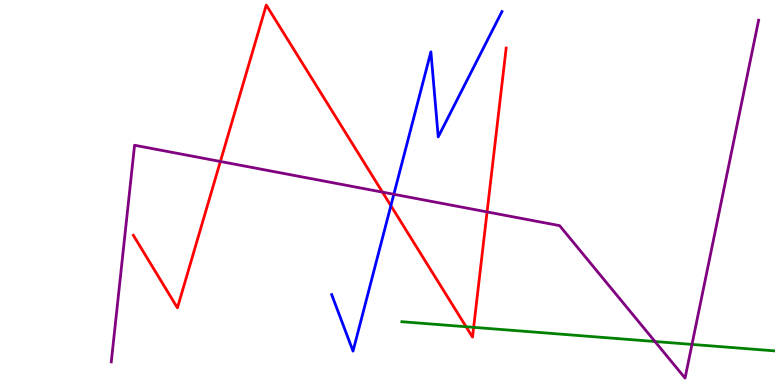[{'lines': ['blue', 'red'], 'intersections': [{'x': 5.04, 'y': 4.66}]}, {'lines': ['green', 'red'], 'intersections': [{'x': 6.01, 'y': 1.51}, {'x': 6.11, 'y': 1.5}]}, {'lines': ['purple', 'red'], 'intersections': [{'x': 2.84, 'y': 5.81}, {'x': 4.94, 'y': 5.01}, {'x': 6.28, 'y': 4.5}]}, {'lines': ['blue', 'green'], 'intersections': []}, {'lines': ['blue', 'purple'], 'intersections': [{'x': 5.08, 'y': 4.95}]}, {'lines': ['green', 'purple'], 'intersections': [{'x': 8.45, 'y': 1.13}, {'x': 8.93, 'y': 1.05}]}]